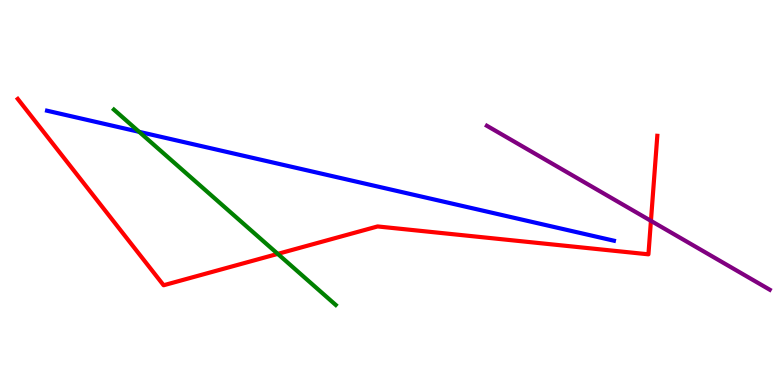[{'lines': ['blue', 'red'], 'intersections': []}, {'lines': ['green', 'red'], 'intersections': [{'x': 3.58, 'y': 3.41}]}, {'lines': ['purple', 'red'], 'intersections': [{'x': 8.4, 'y': 4.26}]}, {'lines': ['blue', 'green'], 'intersections': [{'x': 1.8, 'y': 6.58}]}, {'lines': ['blue', 'purple'], 'intersections': []}, {'lines': ['green', 'purple'], 'intersections': []}]